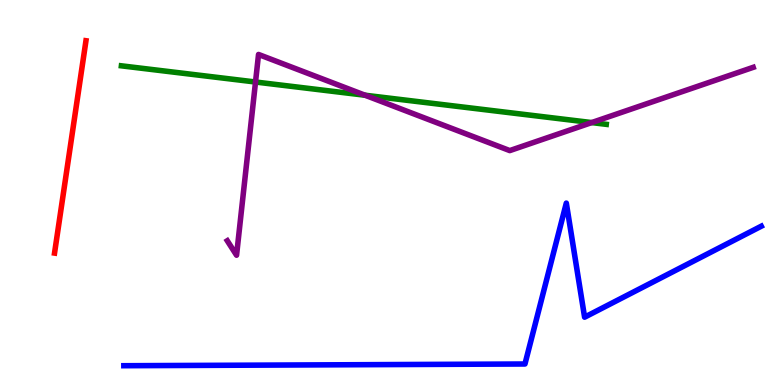[{'lines': ['blue', 'red'], 'intersections': []}, {'lines': ['green', 'red'], 'intersections': []}, {'lines': ['purple', 'red'], 'intersections': []}, {'lines': ['blue', 'green'], 'intersections': []}, {'lines': ['blue', 'purple'], 'intersections': []}, {'lines': ['green', 'purple'], 'intersections': [{'x': 3.3, 'y': 7.87}, {'x': 4.71, 'y': 7.53}, {'x': 7.63, 'y': 6.82}]}]